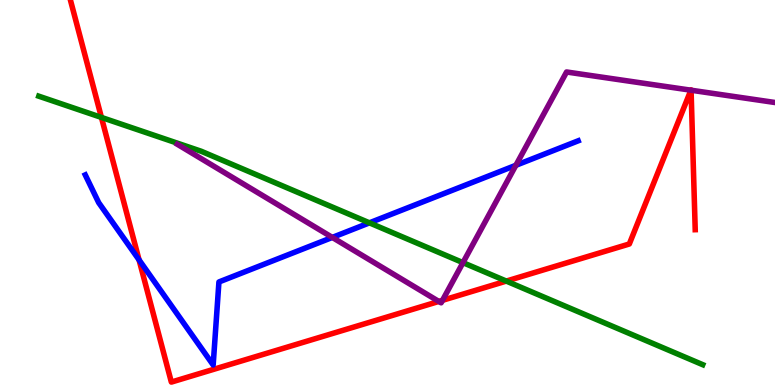[{'lines': ['blue', 'red'], 'intersections': [{'x': 1.79, 'y': 3.25}]}, {'lines': ['green', 'red'], 'intersections': [{'x': 1.31, 'y': 6.95}, {'x': 6.53, 'y': 2.7}]}, {'lines': ['purple', 'red'], 'intersections': [{'x': 5.66, 'y': 2.17}, {'x': 5.71, 'y': 2.2}, {'x': 8.91, 'y': 7.66}, {'x': 8.92, 'y': 7.66}]}, {'lines': ['blue', 'green'], 'intersections': [{'x': 4.77, 'y': 4.21}]}, {'lines': ['blue', 'purple'], 'intersections': [{'x': 4.29, 'y': 3.83}, {'x': 6.66, 'y': 5.71}]}, {'lines': ['green', 'purple'], 'intersections': [{'x': 5.97, 'y': 3.18}]}]